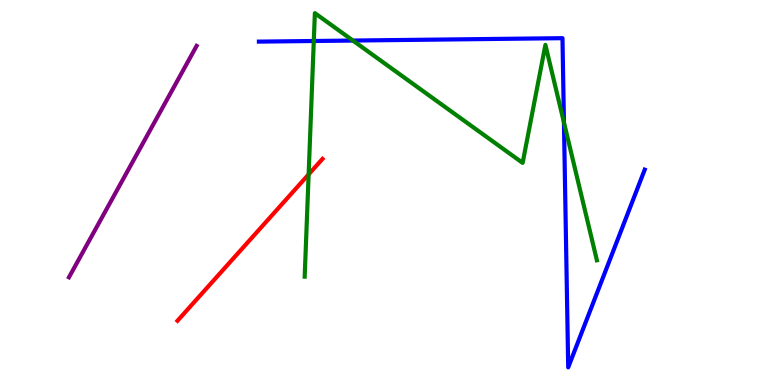[{'lines': ['blue', 'red'], 'intersections': []}, {'lines': ['green', 'red'], 'intersections': [{'x': 3.98, 'y': 5.47}]}, {'lines': ['purple', 'red'], 'intersections': []}, {'lines': ['blue', 'green'], 'intersections': [{'x': 4.05, 'y': 8.94}, {'x': 4.55, 'y': 8.95}, {'x': 7.28, 'y': 6.82}]}, {'lines': ['blue', 'purple'], 'intersections': []}, {'lines': ['green', 'purple'], 'intersections': []}]